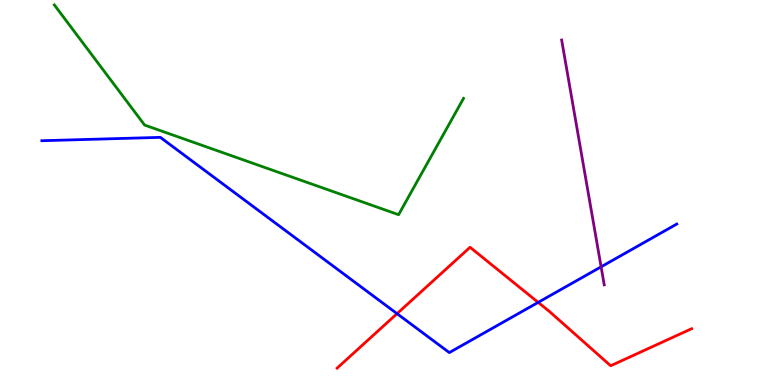[{'lines': ['blue', 'red'], 'intersections': [{'x': 5.12, 'y': 1.85}, {'x': 6.94, 'y': 2.15}]}, {'lines': ['green', 'red'], 'intersections': []}, {'lines': ['purple', 'red'], 'intersections': []}, {'lines': ['blue', 'green'], 'intersections': []}, {'lines': ['blue', 'purple'], 'intersections': [{'x': 7.76, 'y': 3.07}]}, {'lines': ['green', 'purple'], 'intersections': []}]